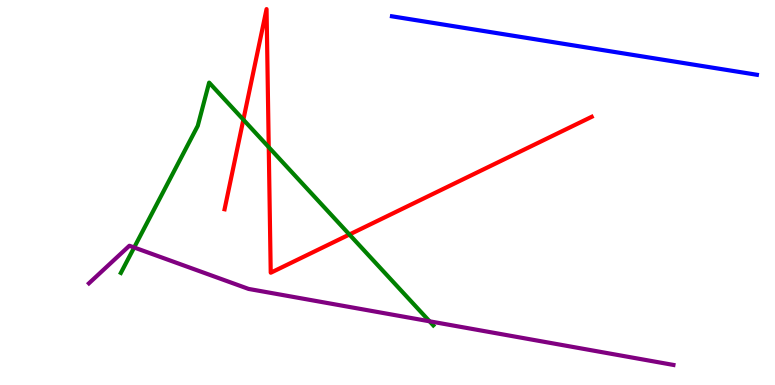[{'lines': ['blue', 'red'], 'intersections': []}, {'lines': ['green', 'red'], 'intersections': [{'x': 3.14, 'y': 6.89}, {'x': 3.47, 'y': 6.18}, {'x': 4.51, 'y': 3.91}]}, {'lines': ['purple', 'red'], 'intersections': []}, {'lines': ['blue', 'green'], 'intersections': []}, {'lines': ['blue', 'purple'], 'intersections': []}, {'lines': ['green', 'purple'], 'intersections': [{'x': 1.73, 'y': 3.57}, {'x': 5.54, 'y': 1.65}]}]